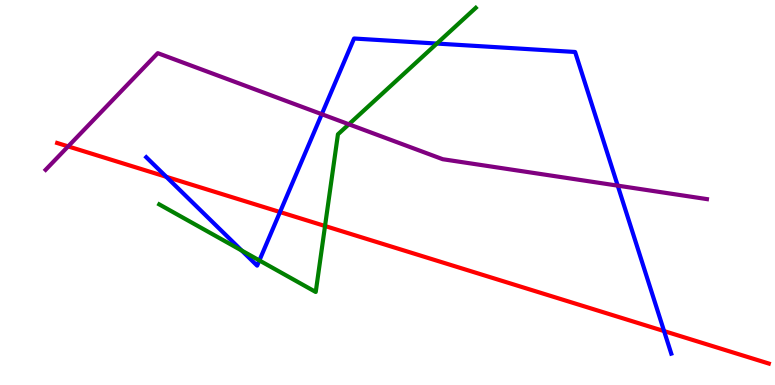[{'lines': ['blue', 'red'], 'intersections': [{'x': 2.15, 'y': 5.41}, {'x': 3.61, 'y': 4.49}, {'x': 8.57, 'y': 1.4}]}, {'lines': ['green', 'red'], 'intersections': [{'x': 4.19, 'y': 4.13}]}, {'lines': ['purple', 'red'], 'intersections': [{'x': 0.879, 'y': 6.2}]}, {'lines': ['blue', 'green'], 'intersections': [{'x': 3.12, 'y': 3.49}, {'x': 3.35, 'y': 3.24}, {'x': 5.64, 'y': 8.87}]}, {'lines': ['blue', 'purple'], 'intersections': [{'x': 4.15, 'y': 7.03}, {'x': 7.97, 'y': 5.18}]}, {'lines': ['green', 'purple'], 'intersections': [{'x': 4.5, 'y': 6.77}]}]